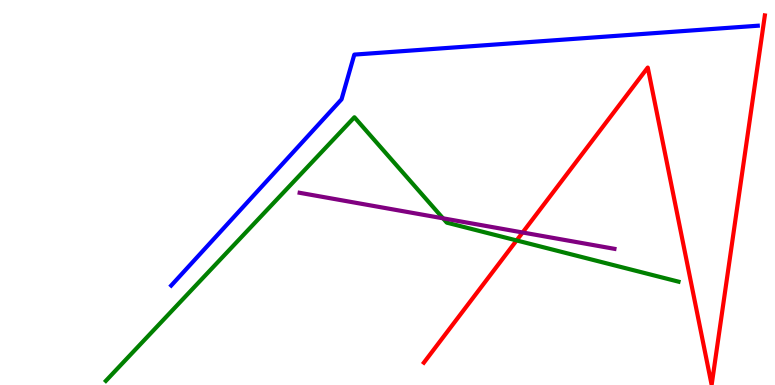[{'lines': ['blue', 'red'], 'intersections': []}, {'lines': ['green', 'red'], 'intersections': [{'x': 6.67, 'y': 3.76}]}, {'lines': ['purple', 'red'], 'intersections': [{'x': 6.74, 'y': 3.96}]}, {'lines': ['blue', 'green'], 'intersections': []}, {'lines': ['blue', 'purple'], 'intersections': []}, {'lines': ['green', 'purple'], 'intersections': [{'x': 5.72, 'y': 4.33}]}]